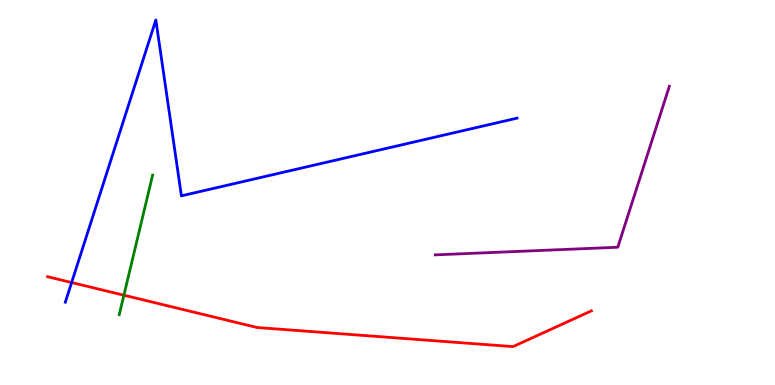[{'lines': ['blue', 'red'], 'intersections': [{'x': 0.924, 'y': 2.66}]}, {'lines': ['green', 'red'], 'intersections': [{'x': 1.6, 'y': 2.33}]}, {'lines': ['purple', 'red'], 'intersections': []}, {'lines': ['blue', 'green'], 'intersections': []}, {'lines': ['blue', 'purple'], 'intersections': []}, {'lines': ['green', 'purple'], 'intersections': []}]